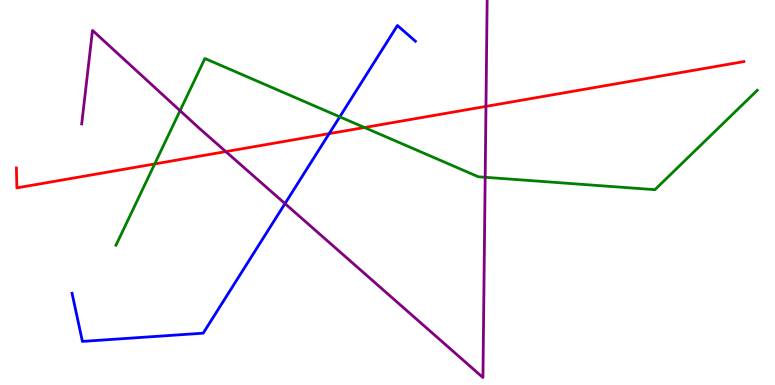[{'lines': ['blue', 'red'], 'intersections': [{'x': 4.25, 'y': 6.53}]}, {'lines': ['green', 'red'], 'intersections': [{'x': 2.0, 'y': 5.74}, {'x': 4.7, 'y': 6.69}]}, {'lines': ['purple', 'red'], 'intersections': [{'x': 2.91, 'y': 6.06}, {'x': 6.27, 'y': 7.24}]}, {'lines': ['blue', 'green'], 'intersections': [{'x': 4.38, 'y': 6.97}]}, {'lines': ['blue', 'purple'], 'intersections': [{'x': 3.68, 'y': 4.71}]}, {'lines': ['green', 'purple'], 'intersections': [{'x': 2.32, 'y': 7.13}, {'x': 6.26, 'y': 5.4}]}]